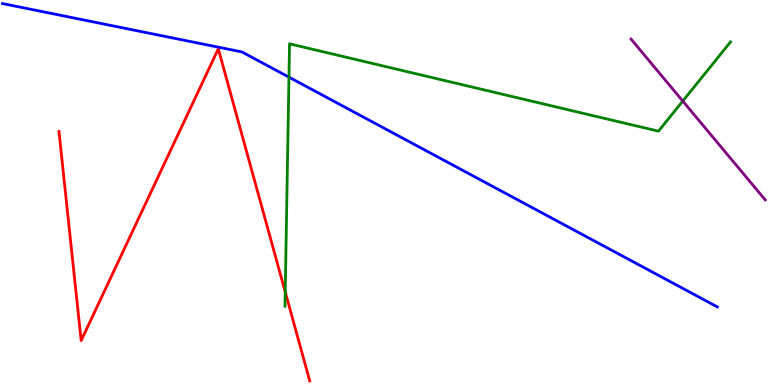[{'lines': ['blue', 'red'], 'intersections': []}, {'lines': ['green', 'red'], 'intersections': [{'x': 3.68, 'y': 2.42}]}, {'lines': ['purple', 'red'], 'intersections': []}, {'lines': ['blue', 'green'], 'intersections': [{'x': 3.73, 'y': 8.0}]}, {'lines': ['blue', 'purple'], 'intersections': []}, {'lines': ['green', 'purple'], 'intersections': [{'x': 8.81, 'y': 7.37}]}]